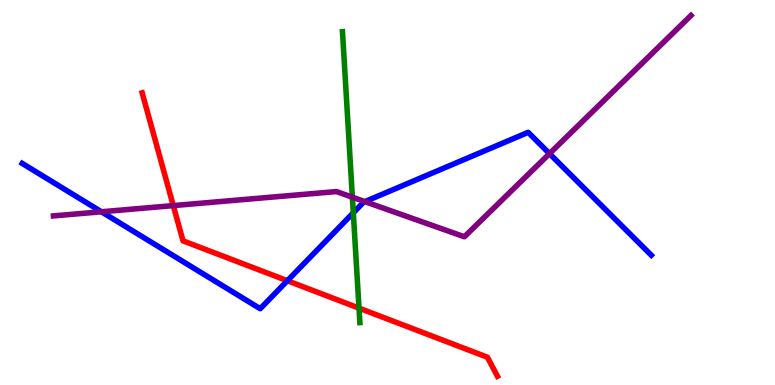[{'lines': ['blue', 'red'], 'intersections': [{'x': 3.71, 'y': 2.71}]}, {'lines': ['green', 'red'], 'intersections': [{'x': 4.63, 'y': 2.0}]}, {'lines': ['purple', 'red'], 'intersections': [{'x': 2.24, 'y': 4.66}]}, {'lines': ['blue', 'green'], 'intersections': [{'x': 4.56, 'y': 4.47}]}, {'lines': ['blue', 'purple'], 'intersections': [{'x': 1.31, 'y': 4.5}, {'x': 4.71, 'y': 4.76}, {'x': 7.09, 'y': 6.01}]}, {'lines': ['green', 'purple'], 'intersections': [{'x': 4.55, 'y': 4.88}]}]